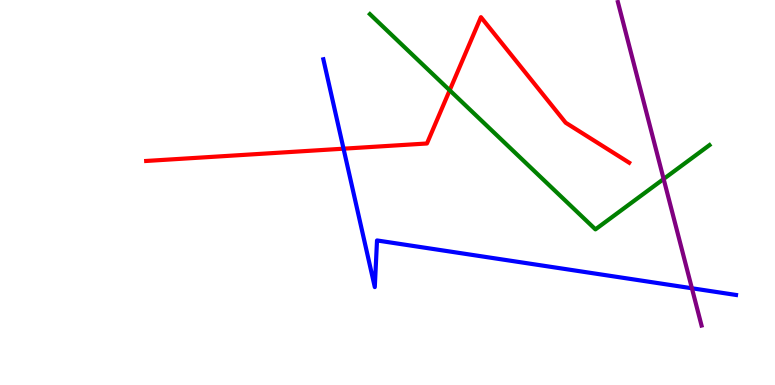[{'lines': ['blue', 'red'], 'intersections': [{'x': 4.43, 'y': 6.14}]}, {'lines': ['green', 'red'], 'intersections': [{'x': 5.8, 'y': 7.66}]}, {'lines': ['purple', 'red'], 'intersections': []}, {'lines': ['blue', 'green'], 'intersections': []}, {'lines': ['blue', 'purple'], 'intersections': [{'x': 8.93, 'y': 2.51}]}, {'lines': ['green', 'purple'], 'intersections': [{'x': 8.56, 'y': 5.35}]}]